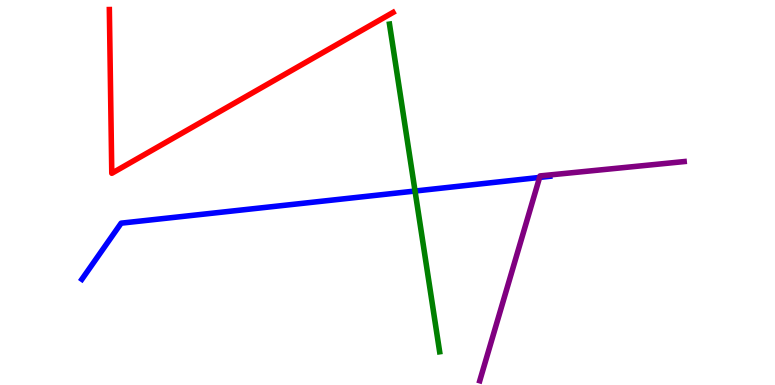[{'lines': ['blue', 'red'], 'intersections': []}, {'lines': ['green', 'red'], 'intersections': []}, {'lines': ['purple', 'red'], 'intersections': []}, {'lines': ['blue', 'green'], 'intersections': [{'x': 5.36, 'y': 5.04}]}, {'lines': ['blue', 'purple'], 'intersections': [{'x': 6.96, 'y': 5.39}]}, {'lines': ['green', 'purple'], 'intersections': []}]